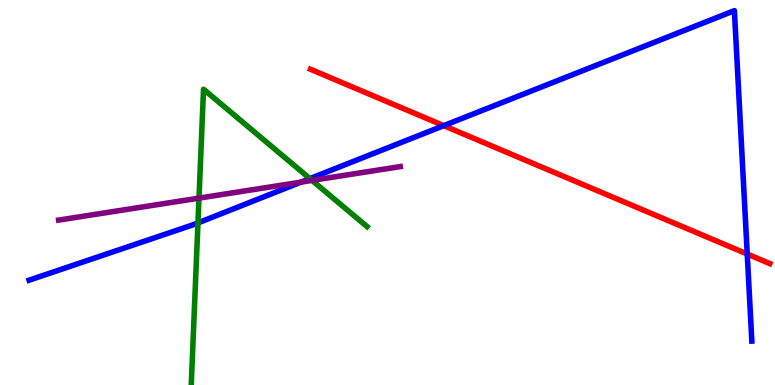[{'lines': ['blue', 'red'], 'intersections': [{'x': 5.73, 'y': 6.74}, {'x': 9.64, 'y': 3.4}]}, {'lines': ['green', 'red'], 'intersections': []}, {'lines': ['purple', 'red'], 'intersections': []}, {'lines': ['blue', 'green'], 'intersections': [{'x': 2.55, 'y': 4.21}, {'x': 4.0, 'y': 5.36}]}, {'lines': ['blue', 'purple'], 'intersections': [{'x': 3.88, 'y': 5.27}]}, {'lines': ['green', 'purple'], 'intersections': [{'x': 2.57, 'y': 4.85}, {'x': 4.03, 'y': 5.31}]}]